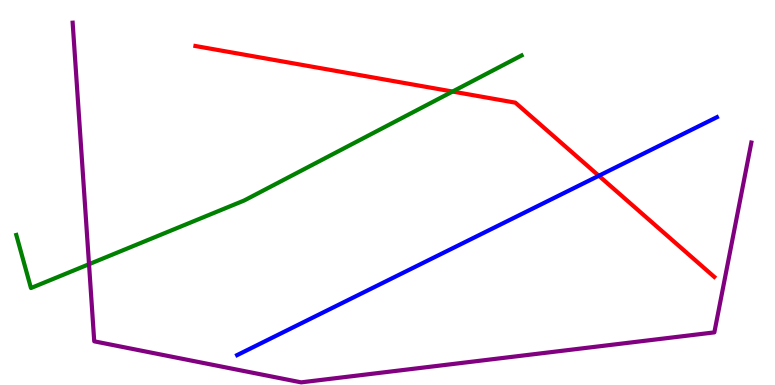[{'lines': ['blue', 'red'], 'intersections': [{'x': 7.73, 'y': 5.43}]}, {'lines': ['green', 'red'], 'intersections': [{'x': 5.84, 'y': 7.62}]}, {'lines': ['purple', 'red'], 'intersections': []}, {'lines': ['blue', 'green'], 'intersections': []}, {'lines': ['blue', 'purple'], 'intersections': []}, {'lines': ['green', 'purple'], 'intersections': [{'x': 1.15, 'y': 3.14}]}]